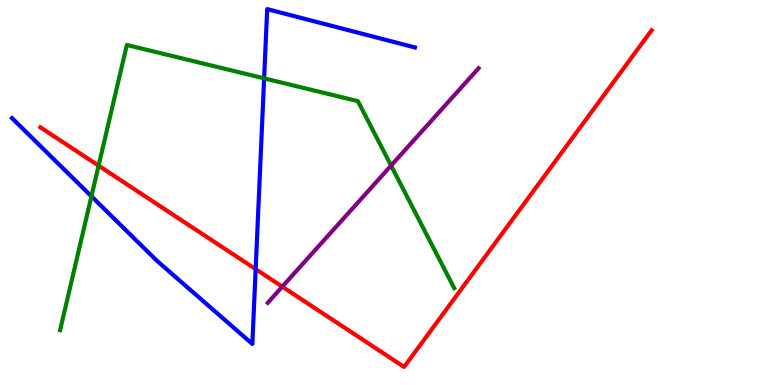[{'lines': ['blue', 'red'], 'intersections': [{'x': 3.3, 'y': 3.01}]}, {'lines': ['green', 'red'], 'intersections': [{'x': 1.27, 'y': 5.7}]}, {'lines': ['purple', 'red'], 'intersections': [{'x': 3.64, 'y': 2.55}]}, {'lines': ['blue', 'green'], 'intersections': [{'x': 1.18, 'y': 4.9}, {'x': 3.41, 'y': 7.97}]}, {'lines': ['blue', 'purple'], 'intersections': []}, {'lines': ['green', 'purple'], 'intersections': [{'x': 5.05, 'y': 5.7}]}]